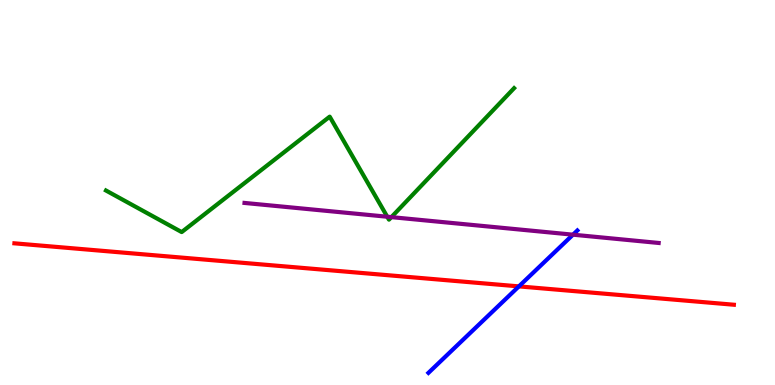[{'lines': ['blue', 'red'], 'intersections': [{'x': 6.7, 'y': 2.56}]}, {'lines': ['green', 'red'], 'intersections': []}, {'lines': ['purple', 'red'], 'intersections': []}, {'lines': ['blue', 'green'], 'intersections': []}, {'lines': ['blue', 'purple'], 'intersections': [{'x': 7.39, 'y': 3.9}]}, {'lines': ['green', 'purple'], 'intersections': [{'x': 5.0, 'y': 4.37}, {'x': 5.05, 'y': 4.36}]}]